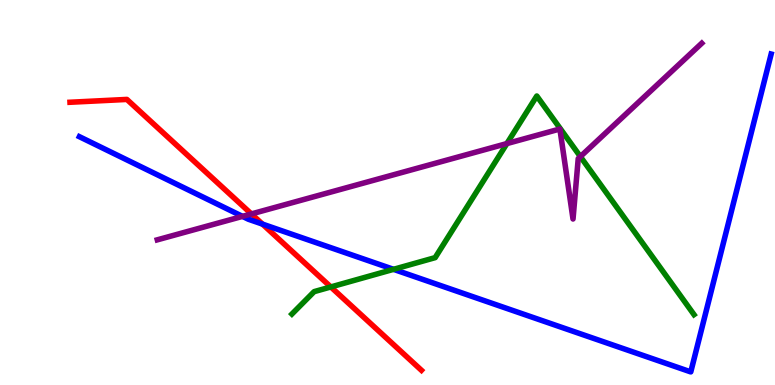[{'lines': ['blue', 'red'], 'intersections': [{'x': 3.39, 'y': 4.18}]}, {'lines': ['green', 'red'], 'intersections': [{'x': 4.27, 'y': 2.55}]}, {'lines': ['purple', 'red'], 'intersections': [{'x': 3.24, 'y': 4.44}]}, {'lines': ['blue', 'green'], 'intersections': [{'x': 5.08, 'y': 3.0}]}, {'lines': ['blue', 'purple'], 'intersections': [{'x': 3.13, 'y': 4.38}]}, {'lines': ['green', 'purple'], 'intersections': [{'x': 6.54, 'y': 6.27}, {'x': 7.49, 'y': 5.93}]}]